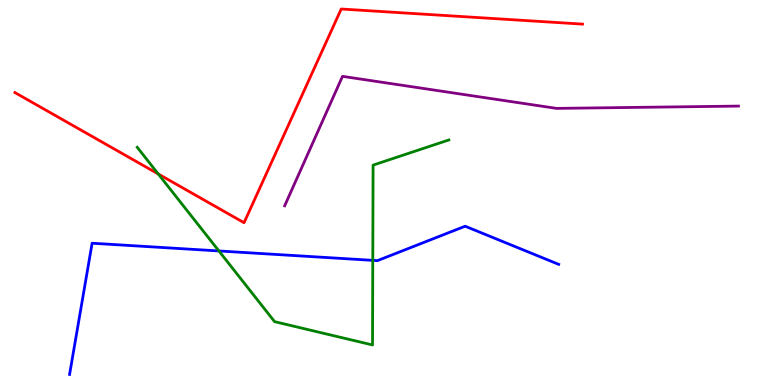[{'lines': ['blue', 'red'], 'intersections': []}, {'lines': ['green', 'red'], 'intersections': [{'x': 2.04, 'y': 5.48}]}, {'lines': ['purple', 'red'], 'intersections': []}, {'lines': ['blue', 'green'], 'intersections': [{'x': 2.82, 'y': 3.48}, {'x': 4.81, 'y': 3.24}]}, {'lines': ['blue', 'purple'], 'intersections': []}, {'lines': ['green', 'purple'], 'intersections': []}]